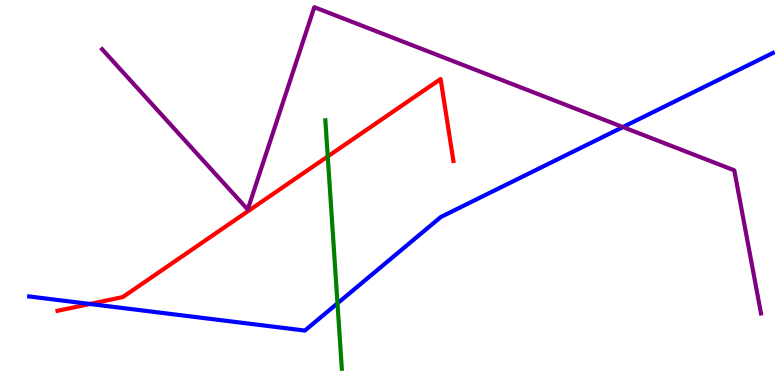[{'lines': ['blue', 'red'], 'intersections': [{'x': 1.16, 'y': 2.1}]}, {'lines': ['green', 'red'], 'intersections': [{'x': 4.23, 'y': 5.94}]}, {'lines': ['purple', 'red'], 'intersections': []}, {'lines': ['blue', 'green'], 'intersections': [{'x': 4.35, 'y': 2.12}]}, {'lines': ['blue', 'purple'], 'intersections': [{'x': 8.04, 'y': 6.7}]}, {'lines': ['green', 'purple'], 'intersections': []}]